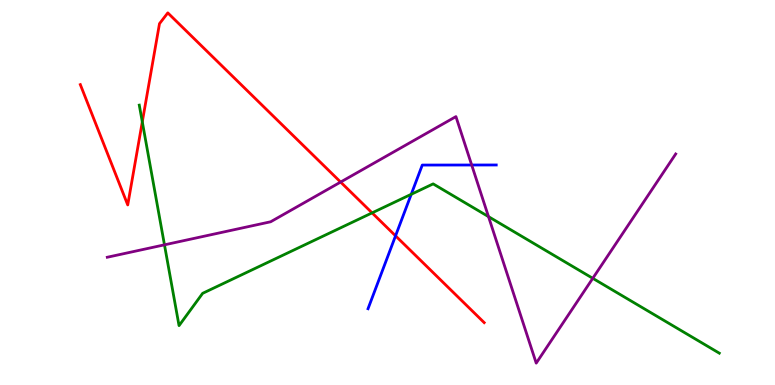[{'lines': ['blue', 'red'], 'intersections': [{'x': 5.1, 'y': 3.87}]}, {'lines': ['green', 'red'], 'intersections': [{'x': 1.84, 'y': 6.84}, {'x': 4.8, 'y': 4.47}]}, {'lines': ['purple', 'red'], 'intersections': [{'x': 4.4, 'y': 5.27}]}, {'lines': ['blue', 'green'], 'intersections': [{'x': 5.31, 'y': 4.95}]}, {'lines': ['blue', 'purple'], 'intersections': [{'x': 6.09, 'y': 5.71}]}, {'lines': ['green', 'purple'], 'intersections': [{'x': 2.12, 'y': 3.64}, {'x': 6.3, 'y': 4.37}, {'x': 7.65, 'y': 2.77}]}]